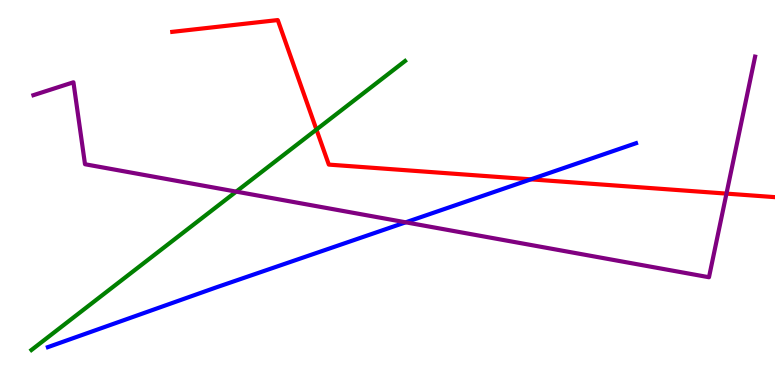[{'lines': ['blue', 'red'], 'intersections': [{'x': 6.85, 'y': 5.34}]}, {'lines': ['green', 'red'], 'intersections': [{'x': 4.08, 'y': 6.63}]}, {'lines': ['purple', 'red'], 'intersections': [{'x': 9.37, 'y': 4.97}]}, {'lines': ['blue', 'green'], 'intersections': []}, {'lines': ['blue', 'purple'], 'intersections': [{'x': 5.23, 'y': 4.23}]}, {'lines': ['green', 'purple'], 'intersections': [{'x': 3.05, 'y': 5.02}]}]